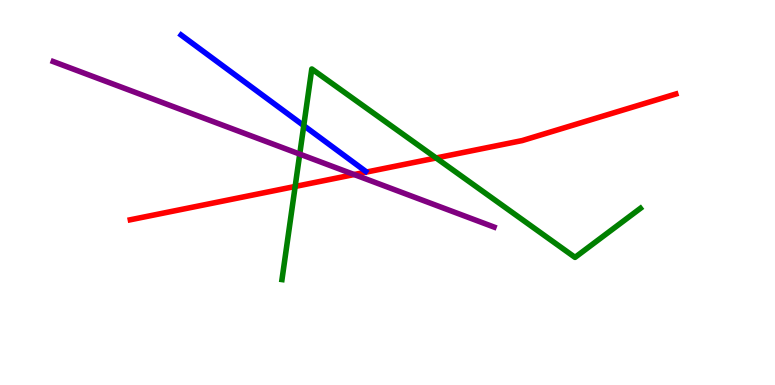[{'lines': ['blue', 'red'], 'intersections': []}, {'lines': ['green', 'red'], 'intersections': [{'x': 3.81, 'y': 5.16}, {'x': 5.63, 'y': 5.9}]}, {'lines': ['purple', 'red'], 'intersections': [{'x': 4.57, 'y': 5.47}]}, {'lines': ['blue', 'green'], 'intersections': [{'x': 3.92, 'y': 6.74}]}, {'lines': ['blue', 'purple'], 'intersections': []}, {'lines': ['green', 'purple'], 'intersections': [{'x': 3.87, 'y': 6.0}]}]